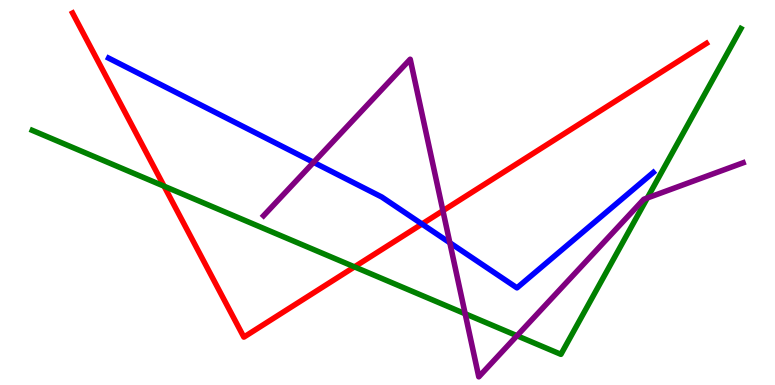[{'lines': ['blue', 'red'], 'intersections': [{'x': 5.44, 'y': 4.18}]}, {'lines': ['green', 'red'], 'intersections': [{'x': 2.12, 'y': 5.16}, {'x': 4.57, 'y': 3.07}]}, {'lines': ['purple', 'red'], 'intersections': [{'x': 5.72, 'y': 4.53}]}, {'lines': ['blue', 'green'], 'intersections': []}, {'lines': ['blue', 'purple'], 'intersections': [{'x': 4.05, 'y': 5.78}, {'x': 5.8, 'y': 3.69}]}, {'lines': ['green', 'purple'], 'intersections': [{'x': 6.0, 'y': 1.85}, {'x': 6.67, 'y': 1.28}, {'x': 8.35, 'y': 4.86}]}]